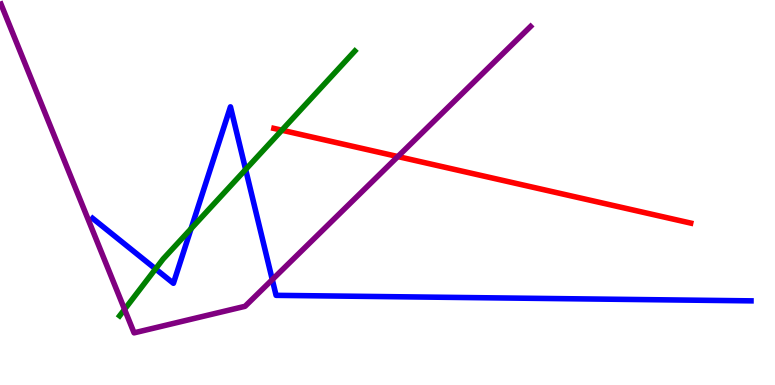[{'lines': ['blue', 'red'], 'intersections': []}, {'lines': ['green', 'red'], 'intersections': [{'x': 3.64, 'y': 6.62}]}, {'lines': ['purple', 'red'], 'intersections': [{'x': 5.13, 'y': 5.93}]}, {'lines': ['blue', 'green'], 'intersections': [{'x': 2.01, 'y': 3.02}, {'x': 2.47, 'y': 4.06}, {'x': 3.17, 'y': 5.6}]}, {'lines': ['blue', 'purple'], 'intersections': [{'x': 3.51, 'y': 2.74}]}, {'lines': ['green', 'purple'], 'intersections': [{'x': 1.61, 'y': 1.96}]}]